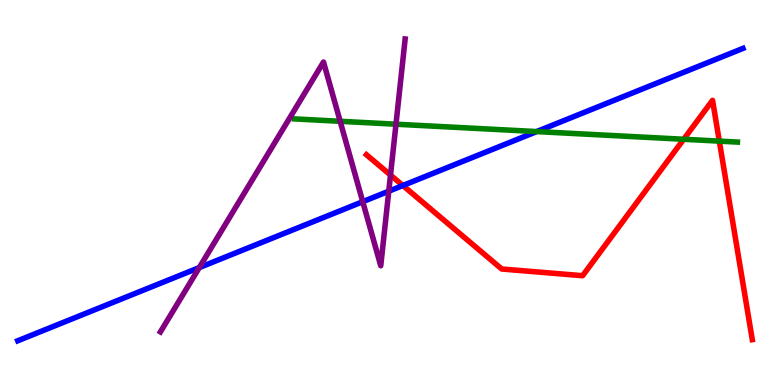[{'lines': ['blue', 'red'], 'intersections': [{'x': 5.2, 'y': 5.18}]}, {'lines': ['green', 'red'], 'intersections': [{'x': 8.82, 'y': 6.38}, {'x': 9.28, 'y': 6.33}]}, {'lines': ['purple', 'red'], 'intersections': [{'x': 5.04, 'y': 5.45}]}, {'lines': ['blue', 'green'], 'intersections': [{'x': 6.92, 'y': 6.58}]}, {'lines': ['blue', 'purple'], 'intersections': [{'x': 2.57, 'y': 3.05}, {'x': 4.68, 'y': 4.76}, {'x': 5.02, 'y': 5.03}]}, {'lines': ['green', 'purple'], 'intersections': [{'x': 4.39, 'y': 6.85}, {'x': 5.11, 'y': 6.77}]}]